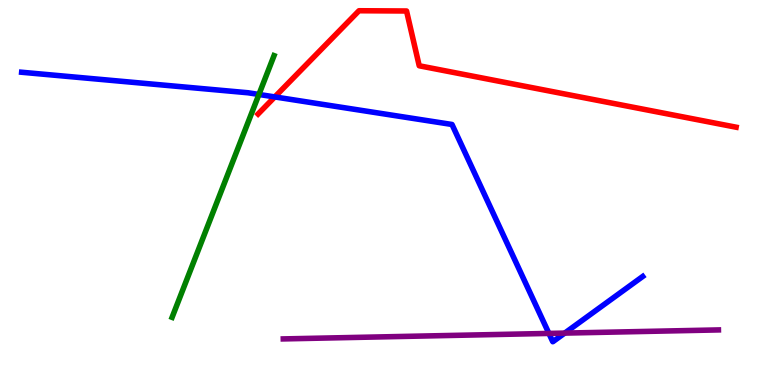[{'lines': ['blue', 'red'], 'intersections': [{'x': 3.55, 'y': 7.48}]}, {'lines': ['green', 'red'], 'intersections': []}, {'lines': ['purple', 'red'], 'intersections': []}, {'lines': ['blue', 'green'], 'intersections': [{'x': 3.34, 'y': 7.55}]}, {'lines': ['blue', 'purple'], 'intersections': [{'x': 7.08, 'y': 1.34}, {'x': 7.29, 'y': 1.35}]}, {'lines': ['green', 'purple'], 'intersections': []}]